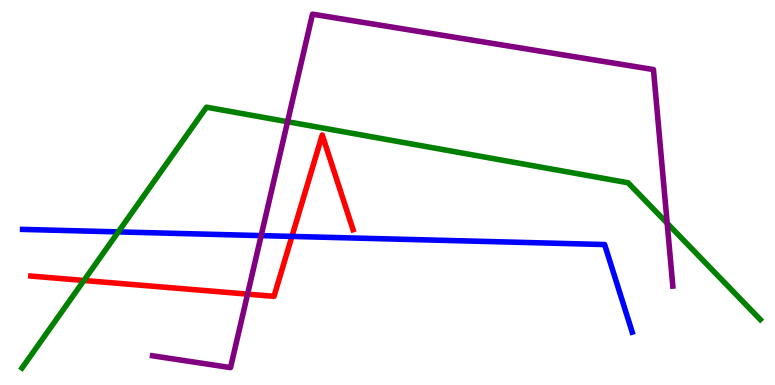[{'lines': ['blue', 'red'], 'intersections': [{'x': 3.77, 'y': 3.86}]}, {'lines': ['green', 'red'], 'intersections': [{'x': 1.08, 'y': 2.72}]}, {'lines': ['purple', 'red'], 'intersections': [{'x': 3.19, 'y': 2.36}]}, {'lines': ['blue', 'green'], 'intersections': [{'x': 1.53, 'y': 3.98}]}, {'lines': ['blue', 'purple'], 'intersections': [{'x': 3.37, 'y': 3.88}]}, {'lines': ['green', 'purple'], 'intersections': [{'x': 3.71, 'y': 6.84}, {'x': 8.61, 'y': 4.2}]}]